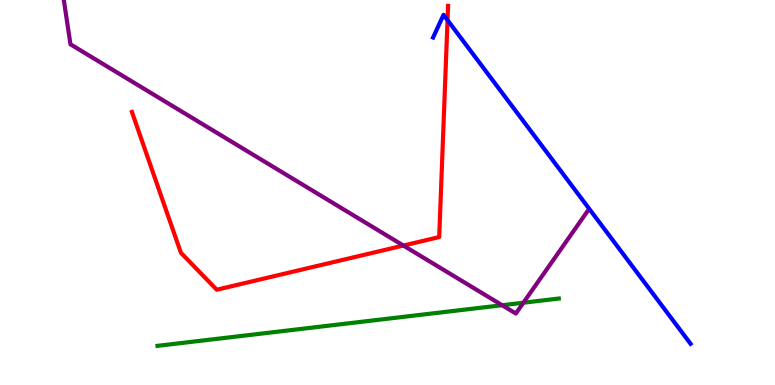[{'lines': ['blue', 'red'], 'intersections': [{'x': 5.77, 'y': 9.48}]}, {'lines': ['green', 'red'], 'intersections': []}, {'lines': ['purple', 'red'], 'intersections': [{'x': 5.21, 'y': 3.62}]}, {'lines': ['blue', 'green'], 'intersections': []}, {'lines': ['blue', 'purple'], 'intersections': []}, {'lines': ['green', 'purple'], 'intersections': [{'x': 6.48, 'y': 2.07}, {'x': 6.75, 'y': 2.14}]}]